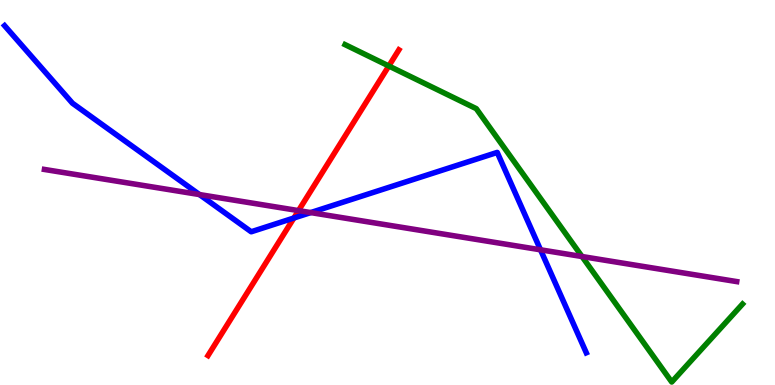[{'lines': ['blue', 'red'], 'intersections': [{'x': 3.79, 'y': 4.34}]}, {'lines': ['green', 'red'], 'intersections': [{'x': 5.02, 'y': 8.29}]}, {'lines': ['purple', 'red'], 'intersections': [{'x': 3.85, 'y': 4.53}]}, {'lines': ['blue', 'green'], 'intersections': []}, {'lines': ['blue', 'purple'], 'intersections': [{'x': 2.57, 'y': 4.95}, {'x': 4.01, 'y': 4.48}, {'x': 6.97, 'y': 3.51}]}, {'lines': ['green', 'purple'], 'intersections': [{'x': 7.51, 'y': 3.34}]}]